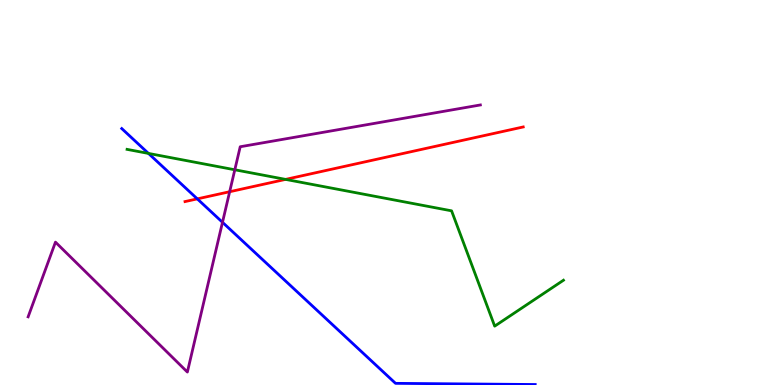[{'lines': ['blue', 'red'], 'intersections': [{'x': 2.55, 'y': 4.83}]}, {'lines': ['green', 'red'], 'intersections': [{'x': 3.68, 'y': 5.34}]}, {'lines': ['purple', 'red'], 'intersections': [{'x': 2.96, 'y': 5.02}]}, {'lines': ['blue', 'green'], 'intersections': [{'x': 1.92, 'y': 6.02}]}, {'lines': ['blue', 'purple'], 'intersections': [{'x': 2.87, 'y': 4.23}]}, {'lines': ['green', 'purple'], 'intersections': [{'x': 3.03, 'y': 5.59}]}]